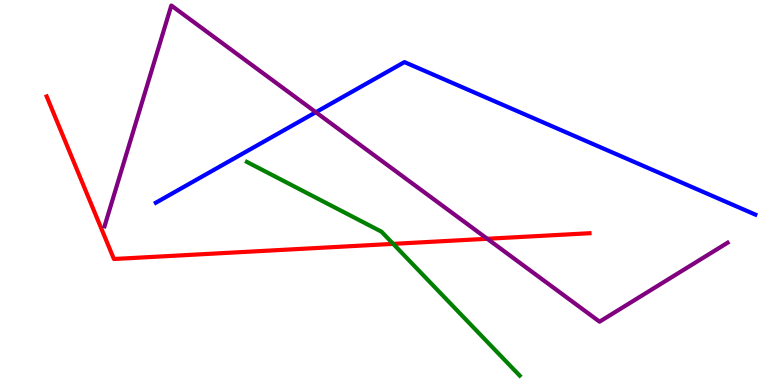[{'lines': ['blue', 'red'], 'intersections': []}, {'lines': ['green', 'red'], 'intersections': [{'x': 5.07, 'y': 3.67}]}, {'lines': ['purple', 'red'], 'intersections': [{'x': 6.29, 'y': 3.8}]}, {'lines': ['blue', 'green'], 'intersections': []}, {'lines': ['blue', 'purple'], 'intersections': [{'x': 4.08, 'y': 7.09}]}, {'lines': ['green', 'purple'], 'intersections': []}]